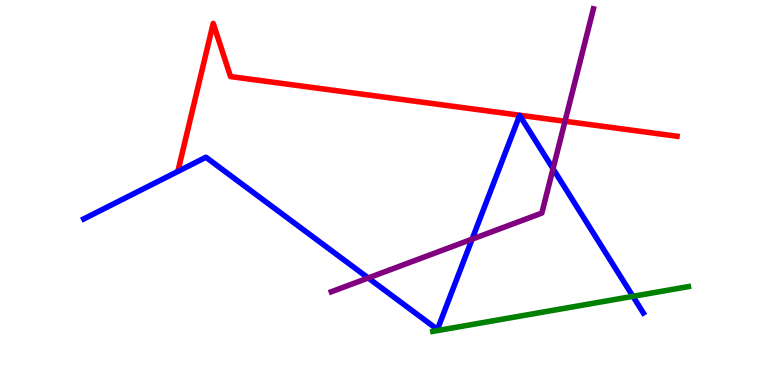[{'lines': ['blue', 'red'], 'intersections': []}, {'lines': ['green', 'red'], 'intersections': []}, {'lines': ['purple', 'red'], 'intersections': [{'x': 7.29, 'y': 6.85}]}, {'lines': ['blue', 'green'], 'intersections': [{'x': 8.17, 'y': 2.3}]}, {'lines': ['blue', 'purple'], 'intersections': [{'x': 4.75, 'y': 2.78}, {'x': 6.09, 'y': 3.79}, {'x': 7.14, 'y': 5.62}]}, {'lines': ['green', 'purple'], 'intersections': []}]